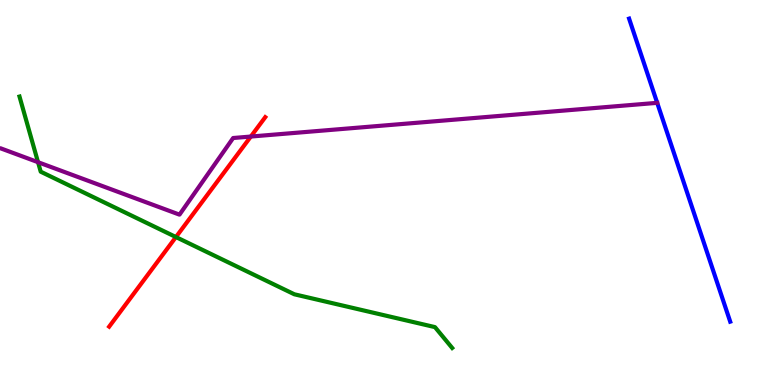[{'lines': ['blue', 'red'], 'intersections': []}, {'lines': ['green', 'red'], 'intersections': [{'x': 2.27, 'y': 3.84}]}, {'lines': ['purple', 'red'], 'intersections': [{'x': 3.24, 'y': 6.45}]}, {'lines': ['blue', 'green'], 'intersections': []}, {'lines': ['blue', 'purple'], 'intersections': [{'x': 8.48, 'y': 7.33}]}, {'lines': ['green', 'purple'], 'intersections': [{'x': 0.491, 'y': 5.79}]}]